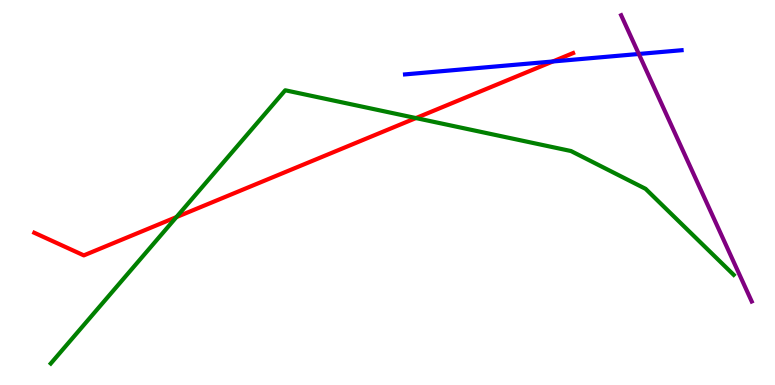[{'lines': ['blue', 'red'], 'intersections': [{'x': 7.13, 'y': 8.4}]}, {'lines': ['green', 'red'], 'intersections': [{'x': 2.28, 'y': 4.36}, {'x': 5.37, 'y': 6.93}]}, {'lines': ['purple', 'red'], 'intersections': []}, {'lines': ['blue', 'green'], 'intersections': []}, {'lines': ['blue', 'purple'], 'intersections': [{'x': 8.24, 'y': 8.6}]}, {'lines': ['green', 'purple'], 'intersections': []}]